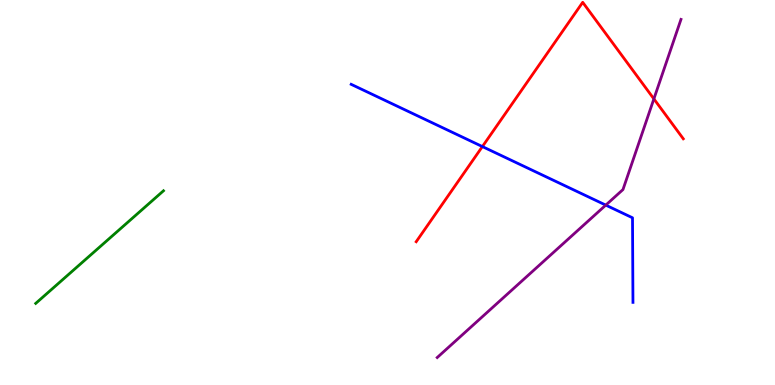[{'lines': ['blue', 'red'], 'intersections': [{'x': 6.22, 'y': 6.19}]}, {'lines': ['green', 'red'], 'intersections': []}, {'lines': ['purple', 'red'], 'intersections': [{'x': 8.44, 'y': 7.43}]}, {'lines': ['blue', 'green'], 'intersections': []}, {'lines': ['blue', 'purple'], 'intersections': [{'x': 7.82, 'y': 4.67}]}, {'lines': ['green', 'purple'], 'intersections': []}]